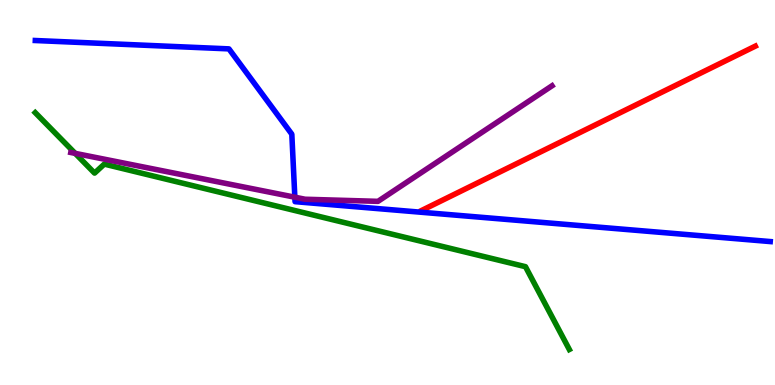[{'lines': ['blue', 'red'], 'intersections': []}, {'lines': ['green', 'red'], 'intersections': []}, {'lines': ['purple', 'red'], 'intersections': []}, {'lines': ['blue', 'green'], 'intersections': []}, {'lines': ['blue', 'purple'], 'intersections': [{'x': 3.8, 'y': 4.88}]}, {'lines': ['green', 'purple'], 'intersections': [{'x': 0.97, 'y': 6.02}]}]